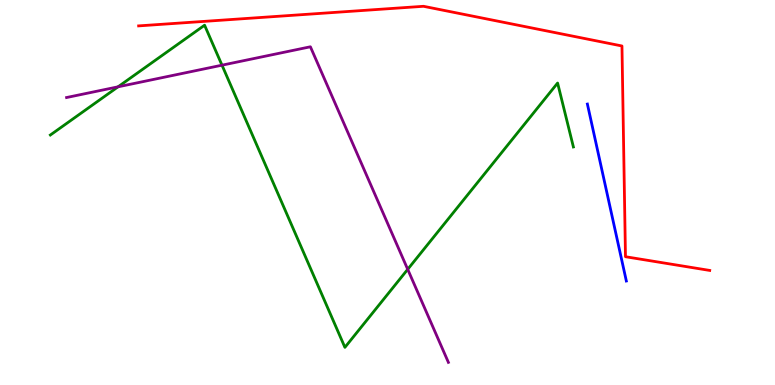[{'lines': ['blue', 'red'], 'intersections': []}, {'lines': ['green', 'red'], 'intersections': []}, {'lines': ['purple', 'red'], 'intersections': []}, {'lines': ['blue', 'green'], 'intersections': []}, {'lines': ['blue', 'purple'], 'intersections': []}, {'lines': ['green', 'purple'], 'intersections': [{'x': 1.52, 'y': 7.75}, {'x': 2.86, 'y': 8.31}, {'x': 5.26, 'y': 3.0}]}]